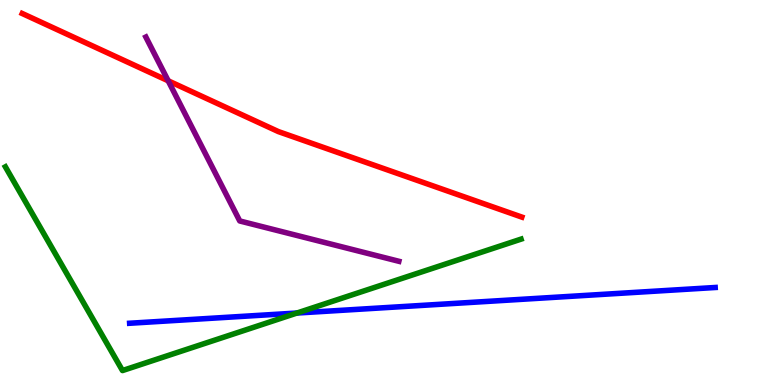[{'lines': ['blue', 'red'], 'intersections': []}, {'lines': ['green', 'red'], 'intersections': []}, {'lines': ['purple', 'red'], 'intersections': [{'x': 2.17, 'y': 7.9}]}, {'lines': ['blue', 'green'], 'intersections': [{'x': 3.83, 'y': 1.87}]}, {'lines': ['blue', 'purple'], 'intersections': []}, {'lines': ['green', 'purple'], 'intersections': []}]